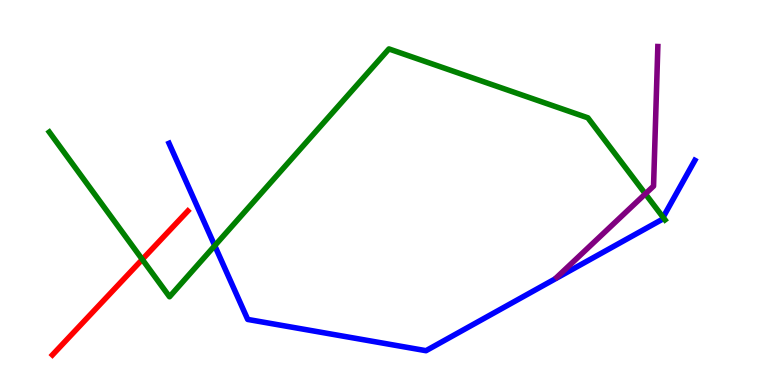[{'lines': ['blue', 'red'], 'intersections': []}, {'lines': ['green', 'red'], 'intersections': [{'x': 1.84, 'y': 3.26}]}, {'lines': ['purple', 'red'], 'intersections': []}, {'lines': ['blue', 'green'], 'intersections': [{'x': 2.77, 'y': 3.62}, {'x': 8.56, 'y': 4.36}]}, {'lines': ['blue', 'purple'], 'intersections': []}, {'lines': ['green', 'purple'], 'intersections': [{'x': 8.33, 'y': 4.97}]}]